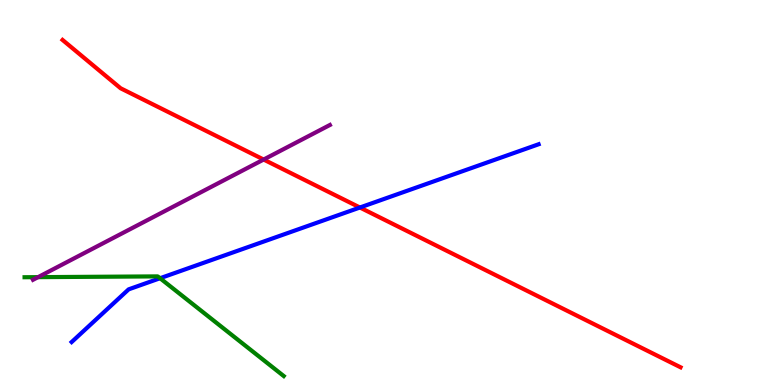[{'lines': ['blue', 'red'], 'intersections': [{'x': 4.64, 'y': 4.61}]}, {'lines': ['green', 'red'], 'intersections': []}, {'lines': ['purple', 'red'], 'intersections': [{'x': 3.4, 'y': 5.86}]}, {'lines': ['blue', 'green'], 'intersections': [{'x': 2.07, 'y': 2.77}]}, {'lines': ['blue', 'purple'], 'intersections': []}, {'lines': ['green', 'purple'], 'intersections': [{'x': 0.491, 'y': 2.8}]}]